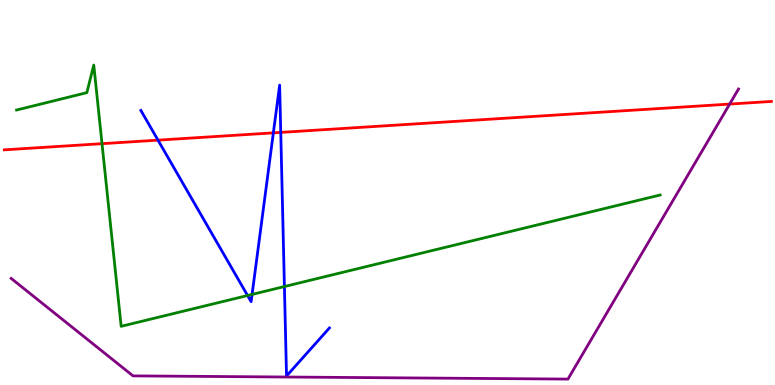[{'lines': ['blue', 'red'], 'intersections': [{'x': 2.04, 'y': 6.36}, {'x': 3.53, 'y': 6.55}, {'x': 3.62, 'y': 6.56}]}, {'lines': ['green', 'red'], 'intersections': [{'x': 1.32, 'y': 6.27}]}, {'lines': ['purple', 'red'], 'intersections': [{'x': 9.42, 'y': 7.3}]}, {'lines': ['blue', 'green'], 'intersections': [{'x': 3.19, 'y': 2.32}, {'x': 3.25, 'y': 2.35}, {'x': 3.67, 'y': 2.56}]}, {'lines': ['blue', 'purple'], 'intersections': []}, {'lines': ['green', 'purple'], 'intersections': []}]